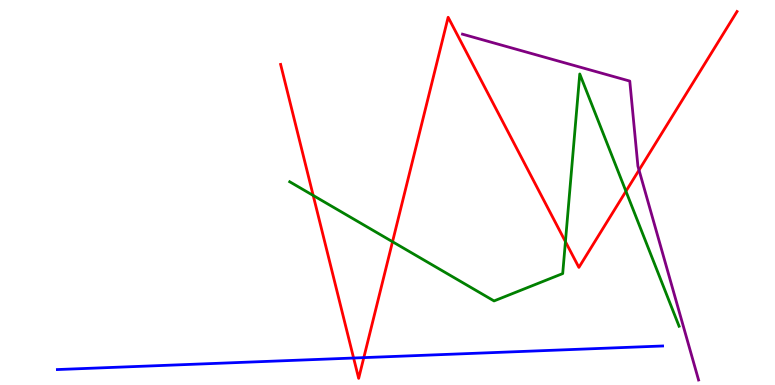[{'lines': ['blue', 'red'], 'intersections': [{'x': 4.56, 'y': 0.701}, {'x': 4.69, 'y': 0.711}]}, {'lines': ['green', 'red'], 'intersections': [{'x': 4.04, 'y': 4.92}, {'x': 5.06, 'y': 3.72}, {'x': 7.3, 'y': 3.72}, {'x': 8.08, 'y': 5.03}]}, {'lines': ['purple', 'red'], 'intersections': [{'x': 8.25, 'y': 5.58}]}, {'lines': ['blue', 'green'], 'intersections': []}, {'lines': ['blue', 'purple'], 'intersections': []}, {'lines': ['green', 'purple'], 'intersections': []}]